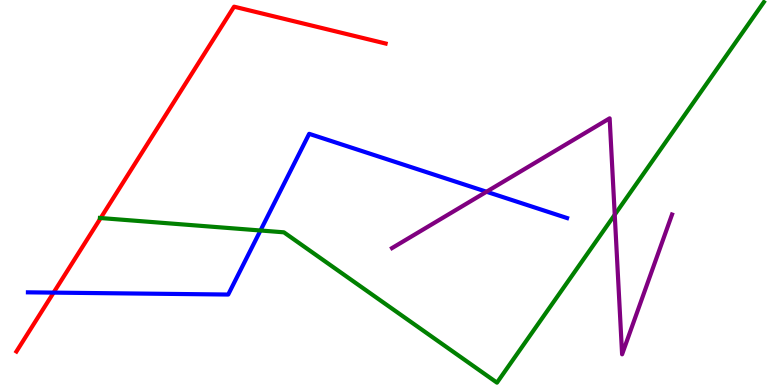[{'lines': ['blue', 'red'], 'intersections': [{'x': 0.692, 'y': 2.4}]}, {'lines': ['green', 'red'], 'intersections': [{'x': 1.3, 'y': 4.34}]}, {'lines': ['purple', 'red'], 'intersections': []}, {'lines': ['blue', 'green'], 'intersections': [{'x': 3.36, 'y': 4.01}]}, {'lines': ['blue', 'purple'], 'intersections': [{'x': 6.28, 'y': 5.02}]}, {'lines': ['green', 'purple'], 'intersections': [{'x': 7.93, 'y': 4.42}]}]